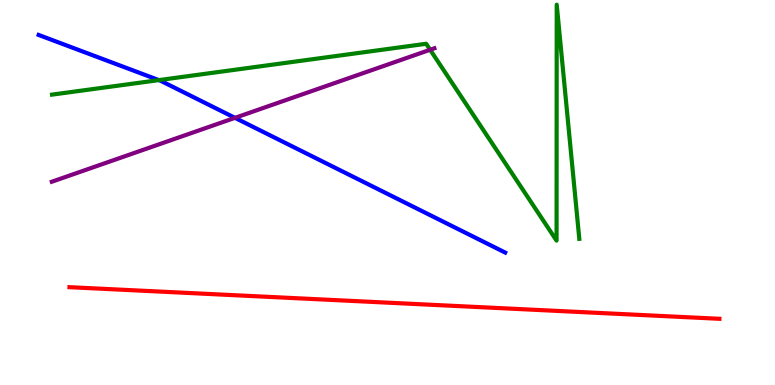[{'lines': ['blue', 'red'], 'intersections': []}, {'lines': ['green', 'red'], 'intersections': []}, {'lines': ['purple', 'red'], 'intersections': []}, {'lines': ['blue', 'green'], 'intersections': [{'x': 2.05, 'y': 7.92}]}, {'lines': ['blue', 'purple'], 'intersections': [{'x': 3.03, 'y': 6.94}]}, {'lines': ['green', 'purple'], 'intersections': [{'x': 5.55, 'y': 8.71}]}]